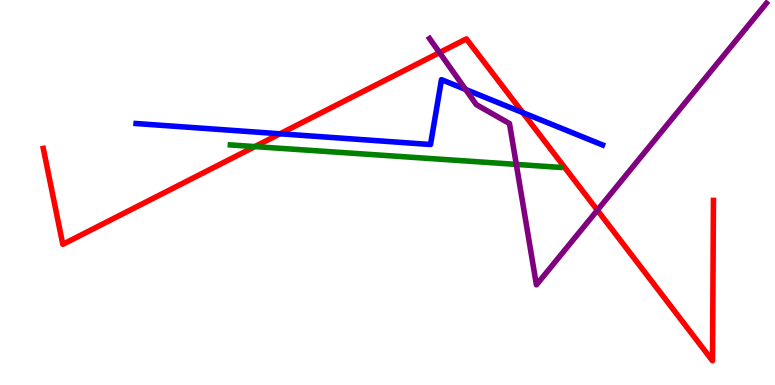[{'lines': ['blue', 'red'], 'intersections': [{'x': 3.61, 'y': 6.53}, {'x': 6.74, 'y': 7.08}]}, {'lines': ['green', 'red'], 'intersections': [{'x': 3.29, 'y': 6.19}]}, {'lines': ['purple', 'red'], 'intersections': [{'x': 5.67, 'y': 8.63}, {'x': 7.71, 'y': 4.54}]}, {'lines': ['blue', 'green'], 'intersections': []}, {'lines': ['blue', 'purple'], 'intersections': [{'x': 6.01, 'y': 7.68}]}, {'lines': ['green', 'purple'], 'intersections': [{'x': 6.66, 'y': 5.73}]}]